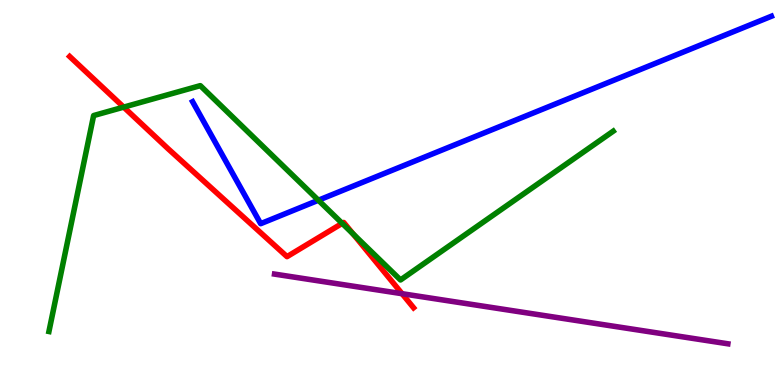[{'lines': ['blue', 'red'], 'intersections': []}, {'lines': ['green', 'red'], 'intersections': [{'x': 1.6, 'y': 7.22}, {'x': 4.42, 'y': 4.2}, {'x': 4.56, 'y': 3.92}]}, {'lines': ['purple', 'red'], 'intersections': [{'x': 5.19, 'y': 2.37}]}, {'lines': ['blue', 'green'], 'intersections': [{'x': 4.11, 'y': 4.8}]}, {'lines': ['blue', 'purple'], 'intersections': []}, {'lines': ['green', 'purple'], 'intersections': []}]